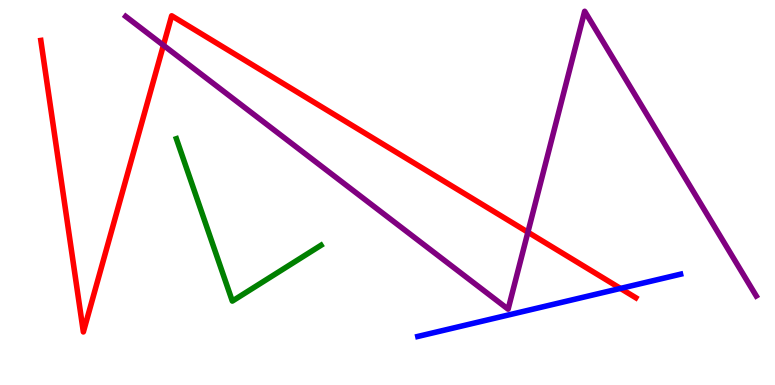[{'lines': ['blue', 'red'], 'intersections': [{'x': 8.01, 'y': 2.51}]}, {'lines': ['green', 'red'], 'intersections': []}, {'lines': ['purple', 'red'], 'intersections': [{'x': 2.11, 'y': 8.82}, {'x': 6.81, 'y': 3.97}]}, {'lines': ['blue', 'green'], 'intersections': []}, {'lines': ['blue', 'purple'], 'intersections': []}, {'lines': ['green', 'purple'], 'intersections': []}]